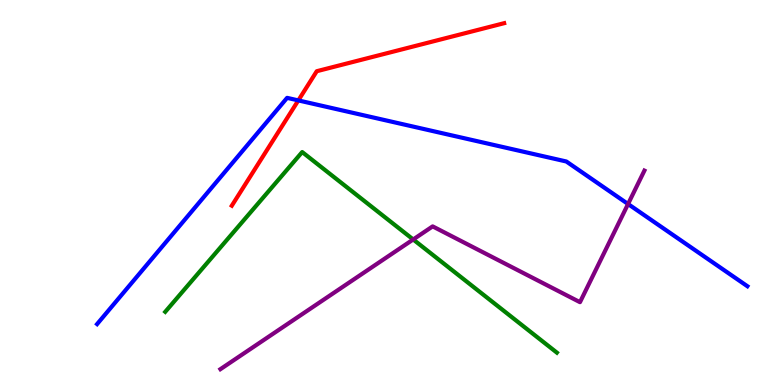[{'lines': ['blue', 'red'], 'intersections': [{'x': 3.85, 'y': 7.39}]}, {'lines': ['green', 'red'], 'intersections': []}, {'lines': ['purple', 'red'], 'intersections': []}, {'lines': ['blue', 'green'], 'intersections': []}, {'lines': ['blue', 'purple'], 'intersections': [{'x': 8.1, 'y': 4.7}]}, {'lines': ['green', 'purple'], 'intersections': [{'x': 5.33, 'y': 3.78}]}]